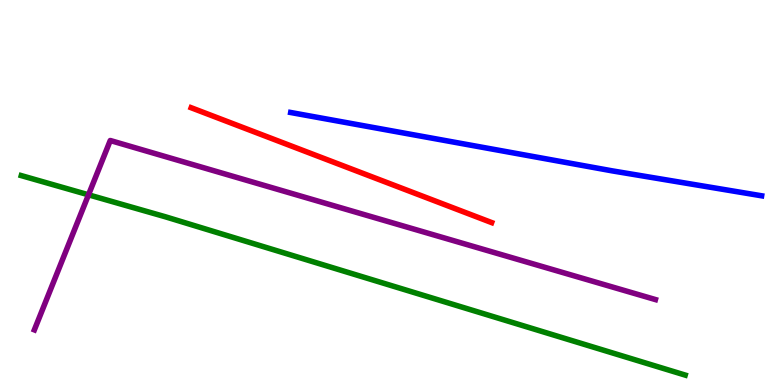[{'lines': ['blue', 'red'], 'intersections': []}, {'lines': ['green', 'red'], 'intersections': []}, {'lines': ['purple', 'red'], 'intersections': []}, {'lines': ['blue', 'green'], 'intersections': []}, {'lines': ['blue', 'purple'], 'intersections': []}, {'lines': ['green', 'purple'], 'intersections': [{'x': 1.14, 'y': 4.94}]}]